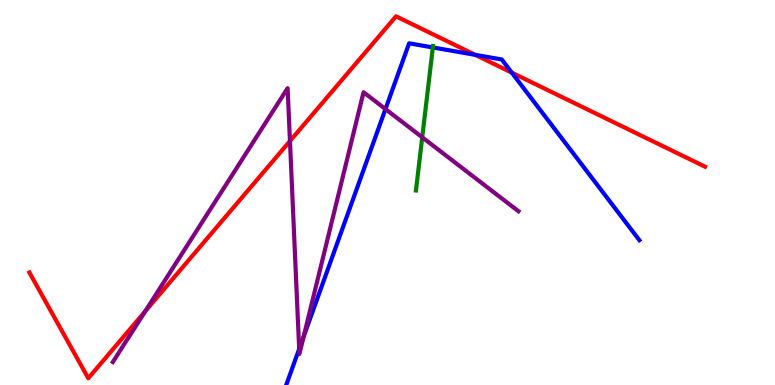[{'lines': ['blue', 'red'], 'intersections': [{'x': 6.13, 'y': 8.58}, {'x': 6.6, 'y': 8.11}]}, {'lines': ['green', 'red'], 'intersections': []}, {'lines': ['purple', 'red'], 'intersections': [{'x': 1.87, 'y': 1.92}, {'x': 3.74, 'y': 6.34}]}, {'lines': ['blue', 'green'], 'intersections': [{'x': 5.59, 'y': 8.77}]}, {'lines': ['blue', 'purple'], 'intersections': [{'x': 3.86, 'y': 0.936}, {'x': 3.92, 'y': 1.26}, {'x': 4.97, 'y': 7.17}]}, {'lines': ['green', 'purple'], 'intersections': [{'x': 5.45, 'y': 6.43}]}]